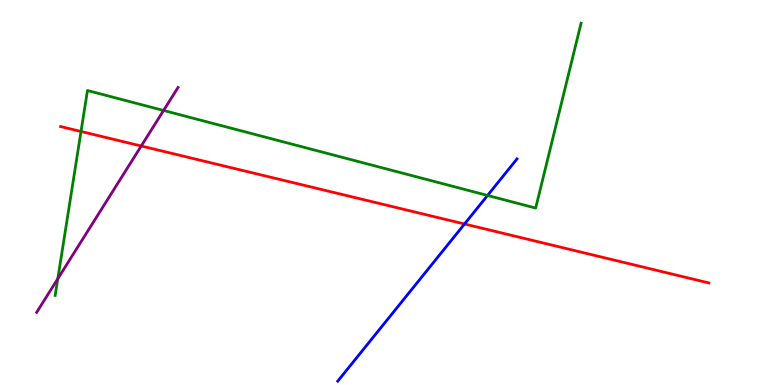[{'lines': ['blue', 'red'], 'intersections': [{'x': 5.99, 'y': 4.18}]}, {'lines': ['green', 'red'], 'intersections': [{'x': 1.05, 'y': 6.59}]}, {'lines': ['purple', 'red'], 'intersections': [{'x': 1.82, 'y': 6.21}]}, {'lines': ['blue', 'green'], 'intersections': [{'x': 6.29, 'y': 4.92}]}, {'lines': ['blue', 'purple'], 'intersections': []}, {'lines': ['green', 'purple'], 'intersections': [{'x': 0.746, 'y': 2.76}, {'x': 2.11, 'y': 7.13}]}]